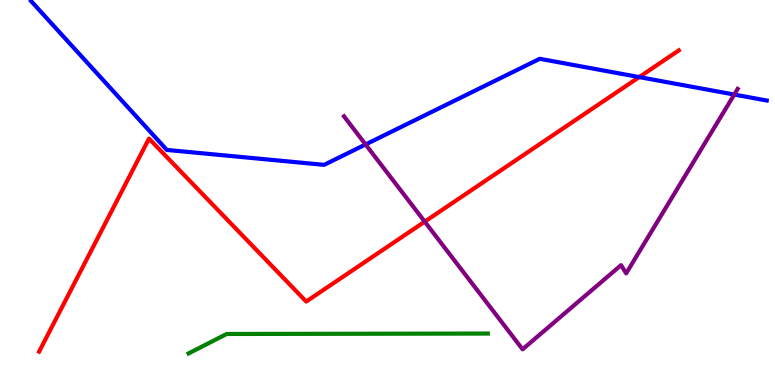[{'lines': ['blue', 'red'], 'intersections': [{'x': 8.25, 'y': 8.0}]}, {'lines': ['green', 'red'], 'intersections': []}, {'lines': ['purple', 'red'], 'intersections': [{'x': 5.48, 'y': 4.24}]}, {'lines': ['blue', 'green'], 'intersections': []}, {'lines': ['blue', 'purple'], 'intersections': [{'x': 4.72, 'y': 6.25}, {'x': 9.47, 'y': 7.54}]}, {'lines': ['green', 'purple'], 'intersections': []}]